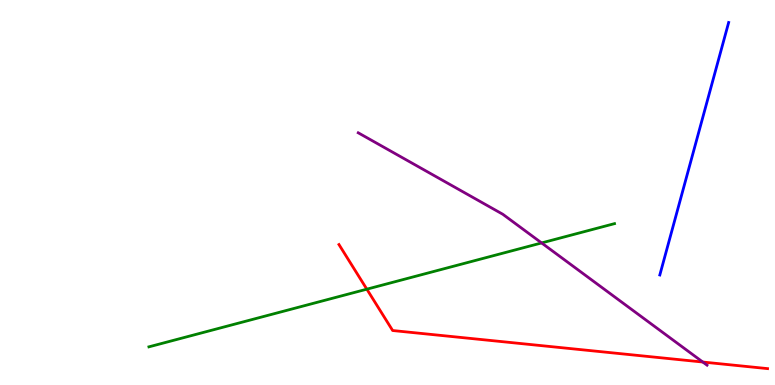[{'lines': ['blue', 'red'], 'intersections': []}, {'lines': ['green', 'red'], 'intersections': [{'x': 4.73, 'y': 2.49}]}, {'lines': ['purple', 'red'], 'intersections': [{'x': 9.07, 'y': 0.596}]}, {'lines': ['blue', 'green'], 'intersections': []}, {'lines': ['blue', 'purple'], 'intersections': []}, {'lines': ['green', 'purple'], 'intersections': [{'x': 6.99, 'y': 3.69}]}]